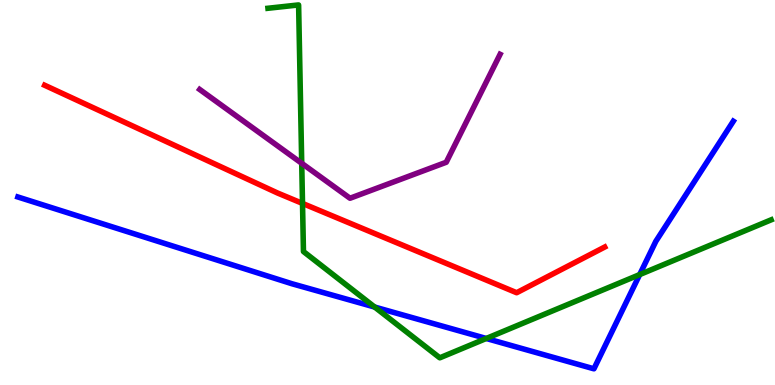[{'lines': ['blue', 'red'], 'intersections': []}, {'lines': ['green', 'red'], 'intersections': [{'x': 3.9, 'y': 4.72}]}, {'lines': ['purple', 'red'], 'intersections': []}, {'lines': ['blue', 'green'], 'intersections': [{'x': 4.83, 'y': 2.02}, {'x': 6.27, 'y': 1.21}, {'x': 8.25, 'y': 2.87}]}, {'lines': ['blue', 'purple'], 'intersections': []}, {'lines': ['green', 'purple'], 'intersections': [{'x': 3.89, 'y': 5.76}]}]